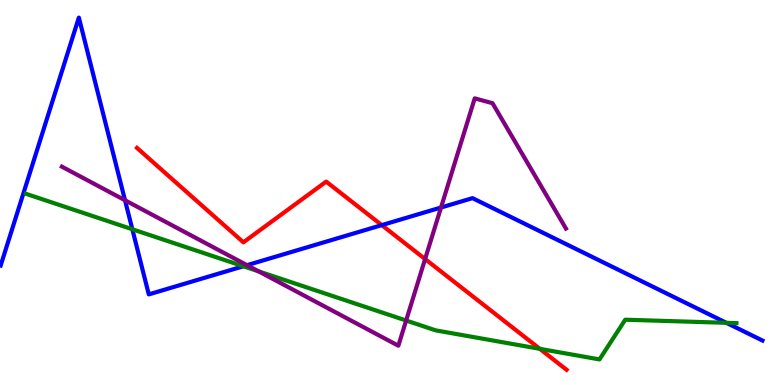[{'lines': ['blue', 'red'], 'intersections': [{'x': 4.93, 'y': 4.15}]}, {'lines': ['green', 'red'], 'intersections': [{'x': 6.97, 'y': 0.939}]}, {'lines': ['purple', 'red'], 'intersections': [{'x': 5.49, 'y': 3.27}]}, {'lines': ['blue', 'green'], 'intersections': [{'x': 1.71, 'y': 4.05}, {'x': 3.14, 'y': 3.08}, {'x': 9.37, 'y': 1.62}]}, {'lines': ['blue', 'purple'], 'intersections': [{'x': 1.61, 'y': 4.8}, {'x': 3.19, 'y': 3.11}, {'x': 5.69, 'y': 4.61}]}, {'lines': ['green', 'purple'], 'intersections': [{'x': 3.34, 'y': 2.95}, {'x': 5.24, 'y': 1.68}]}]